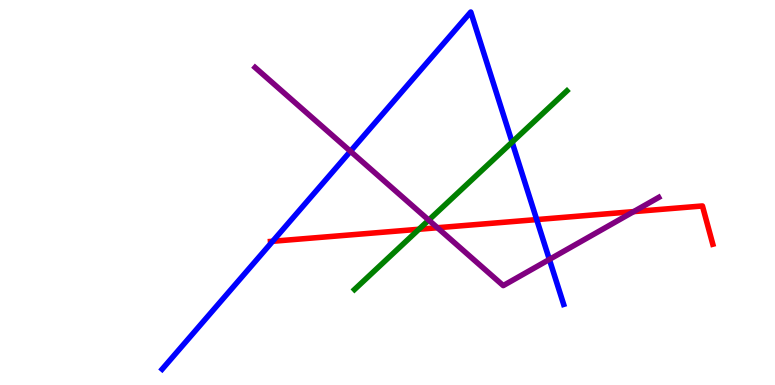[{'lines': ['blue', 'red'], 'intersections': [{'x': 3.52, 'y': 3.73}, {'x': 6.93, 'y': 4.3}]}, {'lines': ['green', 'red'], 'intersections': [{'x': 5.41, 'y': 4.05}]}, {'lines': ['purple', 'red'], 'intersections': [{'x': 5.64, 'y': 4.08}, {'x': 8.18, 'y': 4.5}]}, {'lines': ['blue', 'green'], 'intersections': [{'x': 6.61, 'y': 6.31}]}, {'lines': ['blue', 'purple'], 'intersections': [{'x': 4.52, 'y': 6.07}, {'x': 7.09, 'y': 3.26}]}, {'lines': ['green', 'purple'], 'intersections': [{'x': 5.53, 'y': 4.28}]}]